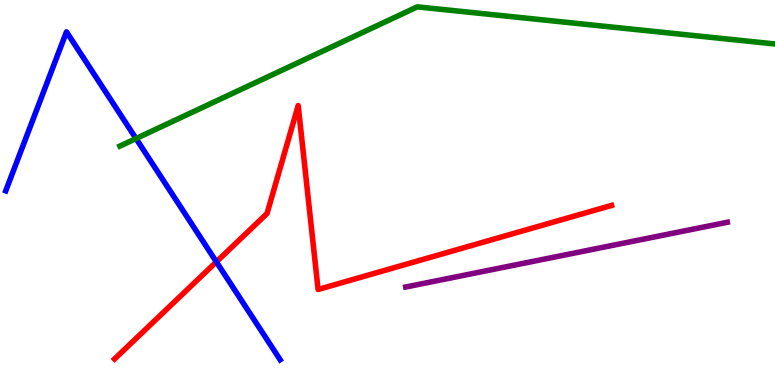[{'lines': ['blue', 'red'], 'intersections': [{'x': 2.79, 'y': 3.2}]}, {'lines': ['green', 'red'], 'intersections': []}, {'lines': ['purple', 'red'], 'intersections': []}, {'lines': ['blue', 'green'], 'intersections': [{'x': 1.76, 'y': 6.4}]}, {'lines': ['blue', 'purple'], 'intersections': []}, {'lines': ['green', 'purple'], 'intersections': []}]